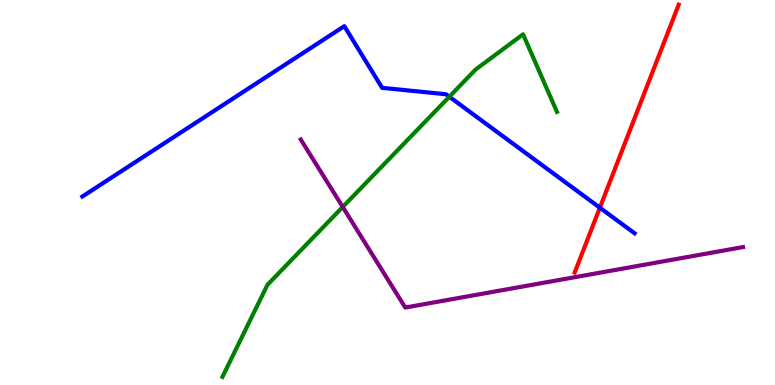[{'lines': ['blue', 'red'], 'intersections': [{'x': 7.74, 'y': 4.61}]}, {'lines': ['green', 'red'], 'intersections': []}, {'lines': ['purple', 'red'], 'intersections': []}, {'lines': ['blue', 'green'], 'intersections': [{'x': 5.8, 'y': 7.49}]}, {'lines': ['blue', 'purple'], 'intersections': []}, {'lines': ['green', 'purple'], 'intersections': [{'x': 4.42, 'y': 4.62}]}]